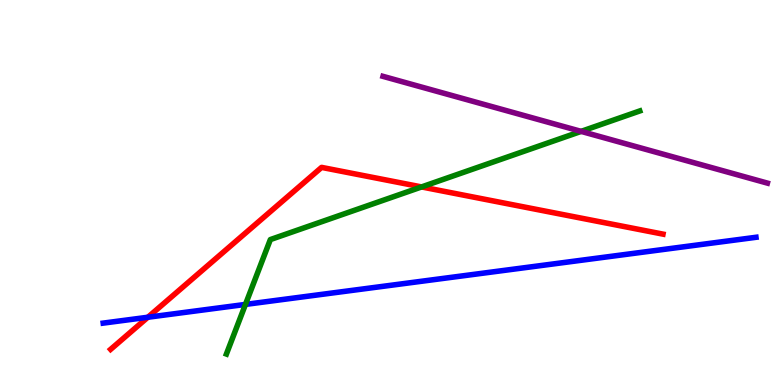[{'lines': ['blue', 'red'], 'intersections': [{'x': 1.91, 'y': 1.76}]}, {'lines': ['green', 'red'], 'intersections': [{'x': 5.44, 'y': 5.14}]}, {'lines': ['purple', 'red'], 'intersections': []}, {'lines': ['blue', 'green'], 'intersections': [{'x': 3.17, 'y': 2.09}]}, {'lines': ['blue', 'purple'], 'intersections': []}, {'lines': ['green', 'purple'], 'intersections': [{'x': 7.5, 'y': 6.59}]}]